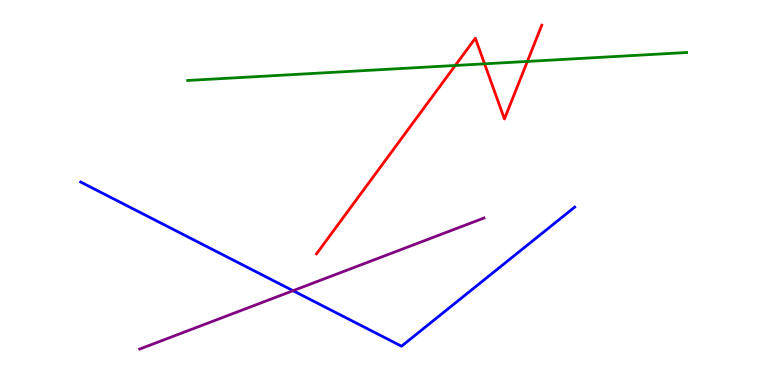[{'lines': ['blue', 'red'], 'intersections': []}, {'lines': ['green', 'red'], 'intersections': [{'x': 5.87, 'y': 8.3}, {'x': 6.25, 'y': 8.34}, {'x': 6.8, 'y': 8.4}]}, {'lines': ['purple', 'red'], 'intersections': []}, {'lines': ['blue', 'green'], 'intersections': []}, {'lines': ['blue', 'purple'], 'intersections': [{'x': 3.78, 'y': 2.45}]}, {'lines': ['green', 'purple'], 'intersections': []}]